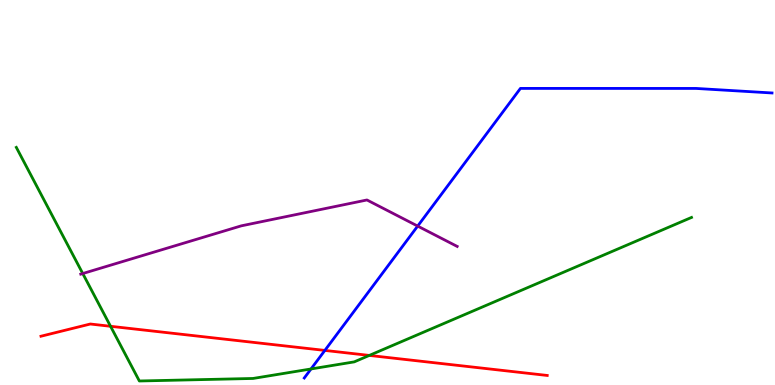[{'lines': ['blue', 'red'], 'intersections': [{'x': 4.19, 'y': 0.898}]}, {'lines': ['green', 'red'], 'intersections': [{'x': 1.43, 'y': 1.52}, {'x': 4.77, 'y': 0.768}]}, {'lines': ['purple', 'red'], 'intersections': []}, {'lines': ['blue', 'green'], 'intersections': [{'x': 4.01, 'y': 0.417}]}, {'lines': ['blue', 'purple'], 'intersections': [{'x': 5.39, 'y': 4.13}]}, {'lines': ['green', 'purple'], 'intersections': [{'x': 1.07, 'y': 2.9}]}]